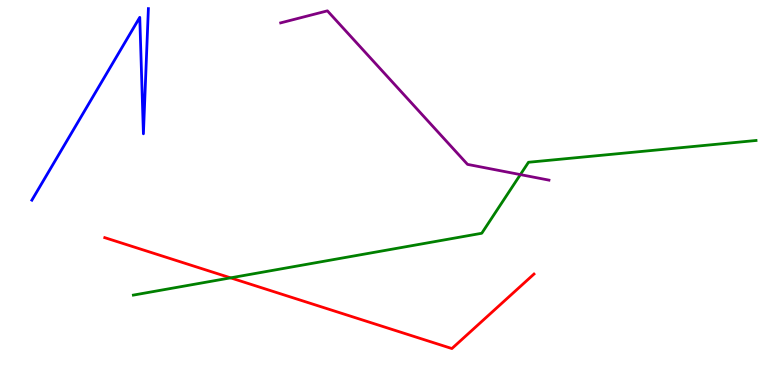[{'lines': ['blue', 'red'], 'intersections': []}, {'lines': ['green', 'red'], 'intersections': [{'x': 2.98, 'y': 2.78}]}, {'lines': ['purple', 'red'], 'intersections': []}, {'lines': ['blue', 'green'], 'intersections': []}, {'lines': ['blue', 'purple'], 'intersections': []}, {'lines': ['green', 'purple'], 'intersections': [{'x': 6.71, 'y': 5.46}]}]